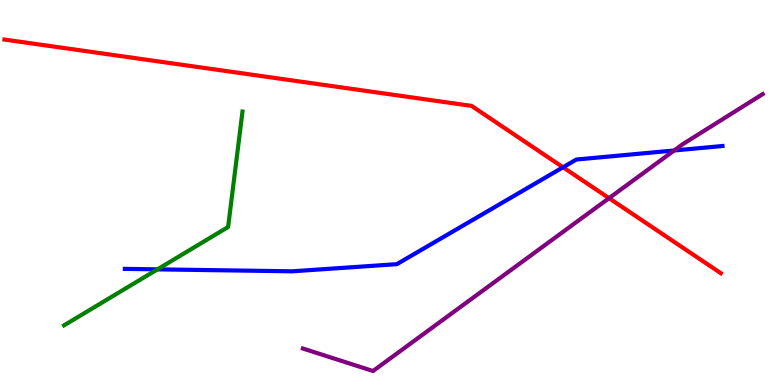[{'lines': ['blue', 'red'], 'intersections': [{'x': 7.27, 'y': 5.65}]}, {'lines': ['green', 'red'], 'intersections': []}, {'lines': ['purple', 'red'], 'intersections': [{'x': 7.86, 'y': 4.85}]}, {'lines': ['blue', 'green'], 'intersections': [{'x': 2.03, 'y': 3.0}]}, {'lines': ['blue', 'purple'], 'intersections': [{'x': 8.7, 'y': 6.09}]}, {'lines': ['green', 'purple'], 'intersections': []}]